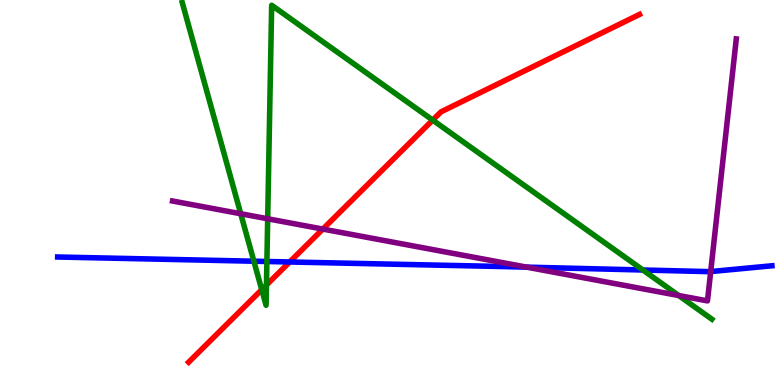[{'lines': ['blue', 'red'], 'intersections': [{'x': 3.74, 'y': 3.2}]}, {'lines': ['green', 'red'], 'intersections': [{'x': 3.38, 'y': 2.48}, {'x': 3.44, 'y': 2.6}, {'x': 5.58, 'y': 6.88}]}, {'lines': ['purple', 'red'], 'intersections': [{'x': 4.17, 'y': 4.05}]}, {'lines': ['blue', 'green'], 'intersections': [{'x': 3.28, 'y': 3.22}, {'x': 3.44, 'y': 3.21}, {'x': 8.3, 'y': 2.99}]}, {'lines': ['blue', 'purple'], 'intersections': [{'x': 6.8, 'y': 3.06}, {'x': 9.17, 'y': 2.95}]}, {'lines': ['green', 'purple'], 'intersections': [{'x': 3.11, 'y': 4.45}, {'x': 3.45, 'y': 4.32}, {'x': 8.76, 'y': 2.32}]}]